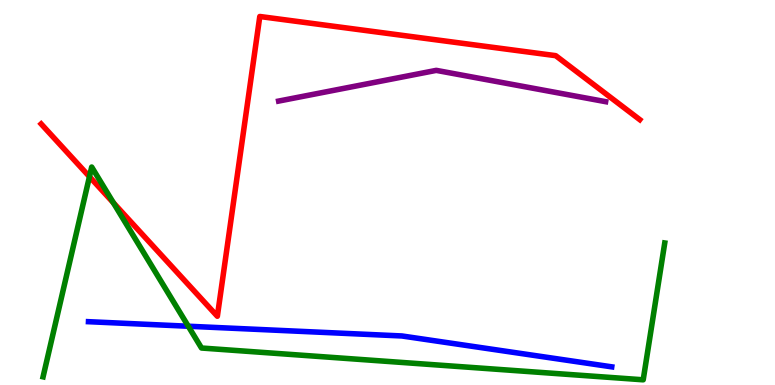[{'lines': ['blue', 'red'], 'intersections': []}, {'lines': ['green', 'red'], 'intersections': [{'x': 1.15, 'y': 5.41}, {'x': 1.46, 'y': 4.73}]}, {'lines': ['purple', 'red'], 'intersections': []}, {'lines': ['blue', 'green'], 'intersections': [{'x': 2.43, 'y': 1.53}]}, {'lines': ['blue', 'purple'], 'intersections': []}, {'lines': ['green', 'purple'], 'intersections': []}]